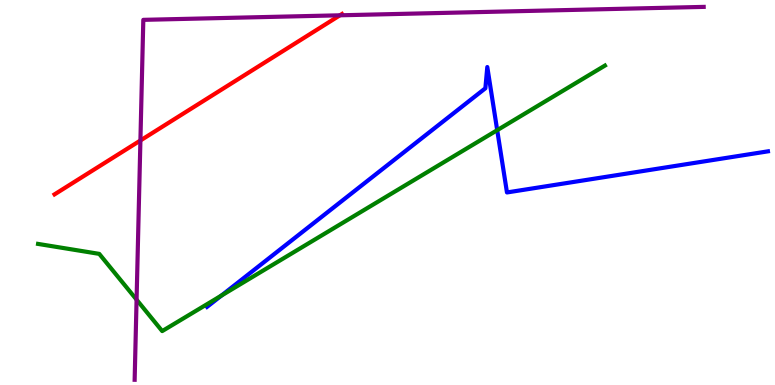[{'lines': ['blue', 'red'], 'intersections': []}, {'lines': ['green', 'red'], 'intersections': []}, {'lines': ['purple', 'red'], 'intersections': [{'x': 1.81, 'y': 6.35}, {'x': 4.39, 'y': 9.6}]}, {'lines': ['blue', 'green'], 'intersections': [{'x': 2.86, 'y': 2.32}, {'x': 6.42, 'y': 6.62}]}, {'lines': ['blue', 'purple'], 'intersections': []}, {'lines': ['green', 'purple'], 'intersections': [{'x': 1.76, 'y': 2.22}]}]